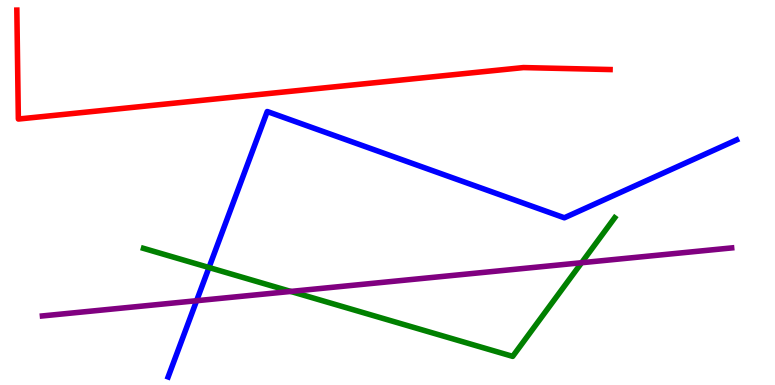[{'lines': ['blue', 'red'], 'intersections': []}, {'lines': ['green', 'red'], 'intersections': []}, {'lines': ['purple', 'red'], 'intersections': []}, {'lines': ['blue', 'green'], 'intersections': [{'x': 2.7, 'y': 3.05}]}, {'lines': ['blue', 'purple'], 'intersections': [{'x': 2.54, 'y': 2.19}]}, {'lines': ['green', 'purple'], 'intersections': [{'x': 3.75, 'y': 2.43}, {'x': 7.5, 'y': 3.18}]}]